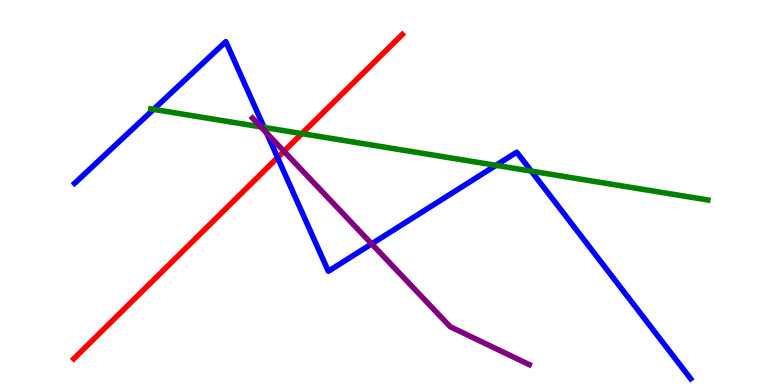[{'lines': ['blue', 'red'], 'intersections': [{'x': 3.58, 'y': 5.91}]}, {'lines': ['green', 'red'], 'intersections': [{'x': 3.9, 'y': 6.53}]}, {'lines': ['purple', 'red'], 'intersections': [{'x': 3.66, 'y': 6.07}]}, {'lines': ['blue', 'green'], 'intersections': [{'x': 1.98, 'y': 7.16}, {'x': 3.41, 'y': 6.69}, {'x': 6.4, 'y': 5.71}, {'x': 6.85, 'y': 5.56}]}, {'lines': ['blue', 'purple'], 'intersections': [{'x': 3.44, 'y': 6.55}, {'x': 4.8, 'y': 3.67}]}, {'lines': ['green', 'purple'], 'intersections': [{'x': 3.37, 'y': 6.7}]}]